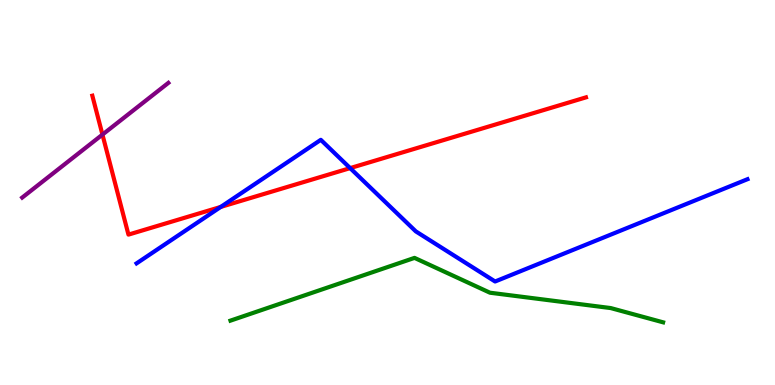[{'lines': ['blue', 'red'], 'intersections': [{'x': 2.85, 'y': 4.63}, {'x': 4.52, 'y': 5.63}]}, {'lines': ['green', 'red'], 'intersections': []}, {'lines': ['purple', 'red'], 'intersections': [{'x': 1.32, 'y': 6.5}]}, {'lines': ['blue', 'green'], 'intersections': []}, {'lines': ['blue', 'purple'], 'intersections': []}, {'lines': ['green', 'purple'], 'intersections': []}]